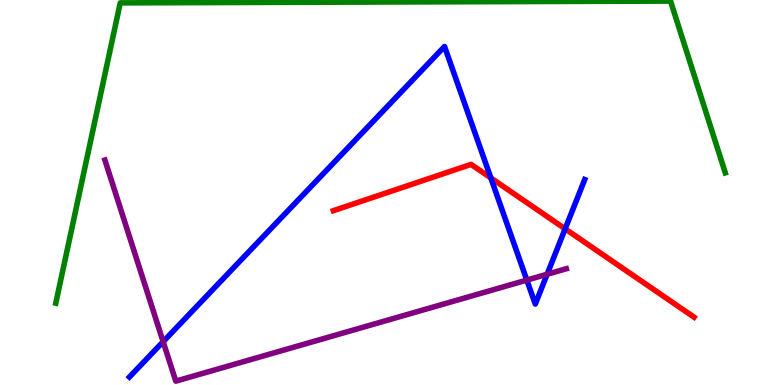[{'lines': ['blue', 'red'], 'intersections': [{'x': 6.33, 'y': 5.38}, {'x': 7.29, 'y': 4.06}]}, {'lines': ['green', 'red'], 'intersections': []}, {'lines': ['purple', 'red'], 'intersections': []}, {'lines': ['blue', 'green'], 'intersections': []}, {'lines': ['blue', 'purple'], 'intersections': [{'x': 2.11, 'y': 1.13}, {'x': 6.8, 'y': 2.72}, {'x': 7.06, 'y': 2.88}]}, {'lines': ['green', 'purple'], 'intersections': []}]